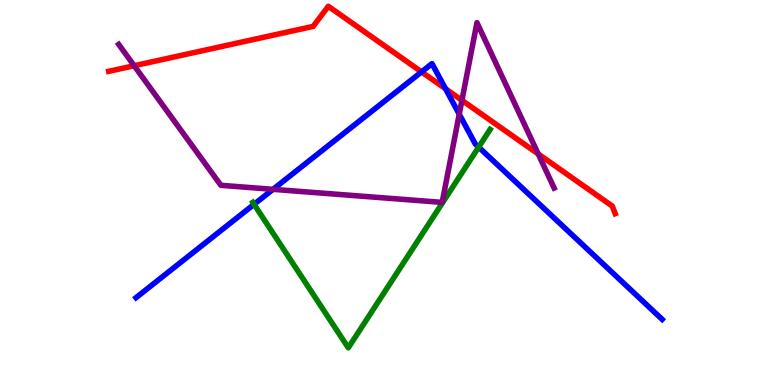[{'lines': ['blue', 'red'], 'intersections': [{'x': 5.44, 'y': 8.13}, {'x': 5.75, 'y': 7.69}]}, {'lines': ['green', 'red'], 'intersections': []}, {'lines': ['purple', 'red'], 'intersections': [{'x': 1.73, 'y': 8.29}, {'x': 5.96, 'y': 7.39}, {'x': 6.95, 'y': 6.0}]}, {'lines': ['blue', 'green'], 'intersections': [{'x': 3.28, 'y': 4.69}, {'x': 6.18, 'y': 6.18}]}, {'lines': ['blue', 'purple'], 'intersections': [{'x': 3.52, 'y': 5.08}, {'x': 5.93, 'y': 7.03}]}, {'lines': ['green', 'purple'], 'intersections': []}]